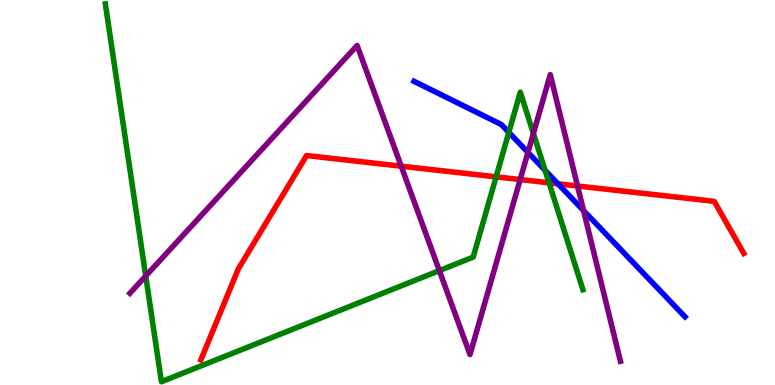[{'lines': ['blue', 'red'], 'intersections': [{'x': 7.2, 'y': 5.23}]}, {'lines': ['green', 'red'], 'intersections': [{'x': 6.4, 'y': 5.41}, {'x': 7.08, 'y': 5.25}]}, {'lines': ['purple', 'red'], 'intersections': [{'x': 5.18, 'y': 5.68}, {'x': 6.71, 'y': 5.34}, {'x': 7.45, 'y': 5.17}]}, {'lines': ['blue', 'green'], 'intersections': [{'x': 6.57, 'y': 6.56}, {'x': 7.03, 'y': 5.58}]}, {'lines': ['blue', 'purple'], 'intersections': [{'x': 6.81, 'y': 6.04}, {'x': 7.53, 'y': 4.53}]}, {'lines': ['green', 'purple'], 'intersections': [{'x': 1.88, 'y': 2.83}, {'x': 5.67, 'y': 2.97}, {'x': 6.88, 'y': 6.53}]}]